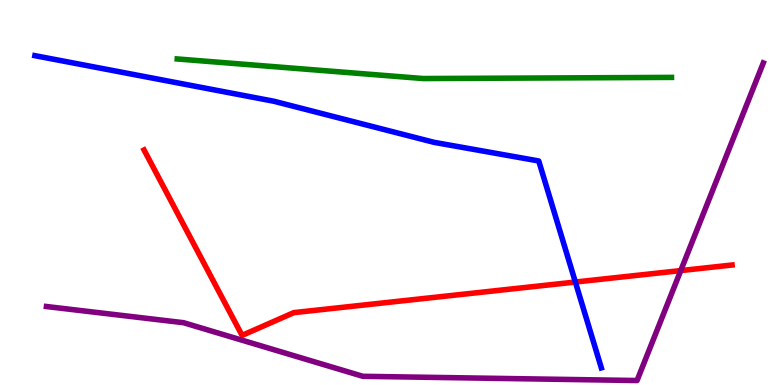[{'lines': ['blue', 'red'], 'intersections': [{'x': 7.42, 'y': 2.67}]}, {'lines': ['green', 'red'], 'intersections': []}, {'lines': ['purple', 'red'], 'intersections': [{'x': 8.78, 'y': 2.97}]}, {'lines': ['blue', 'green'], 'intersections': []}, {'lines': ['blue', 'purple'], 'intersections': []}, {'lines': ['green', 'purple'], 'intersections': []}]